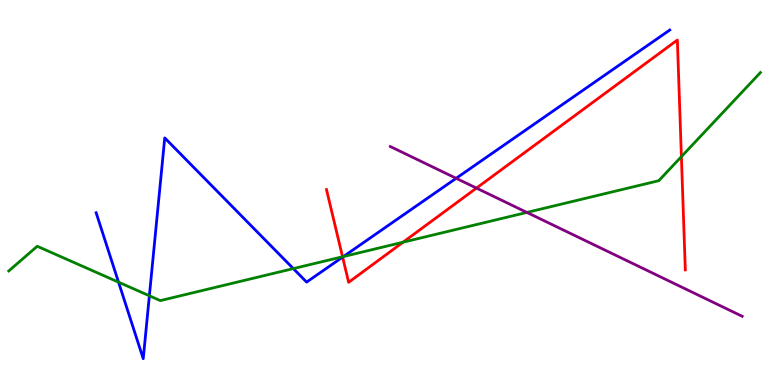[{'lines': ['blue', 'red'], 'intersections': [{'x': 4.42, 'y': 3.32}]}, {'lines': ['green', 'red'], 'intersections': [{'x': 4.42, 'y': 3.33}, {'x': 5.2, 'y': 3.71}, {'x': 8.79, 'y': 5.93}]}, {'lines': ['purple', 'red'], 'intersections': [{'x': 6.15, 'y': 5.11}]}, {'lines': ['blue', 'green'], 'intersections': [{'x': 1.53, 'y': 2.67}, {'x': 1.93, 'y': 2.32}, {'x': 3.78, 'y': 3.02}, {'x': 4.43, 'y': 3.34}]}, {'lines': ['blue', 'purple'], 'intersections': [{'x': 5.89, 'y': 5.37}]}, {'lines': ['green', 'purple'], 'intersections': [{'x': 6.8, 'y': 4.48}]}]